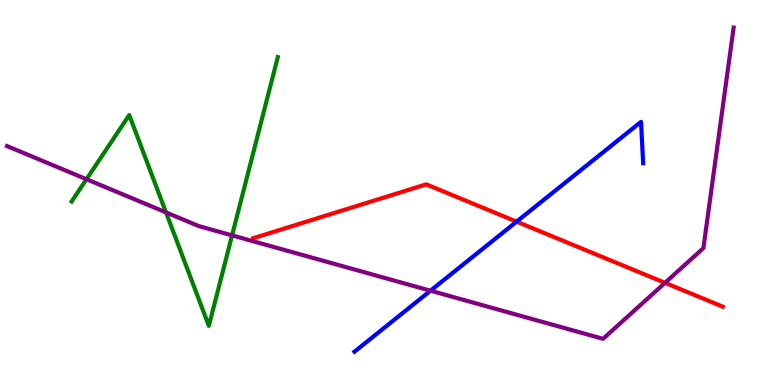[{'lines': ['blue', 'red'], 'intersections': [{'x': 6.67, 'y': 4.24}]}, {'lines': ['green', 'red'], 'intersections': []}, {'lines': ['purple', 'red'], 'intersections': [{'x': 8.58, 'y': 2.65}]}, {'lines': ['blue', 'green'], 'intersections': []}, {'lines': ['blue', 'purple'], 'intersections': [{'x': 5.56, 'y': 2.45}]}, {'lines': ['green', 'purple'], 'intersections': [{'x': 1.12, 'y': 5.34}, {'x': 2.14, 'y': 4.48}, {'x': 2.99, 'y': 3.89}]}]